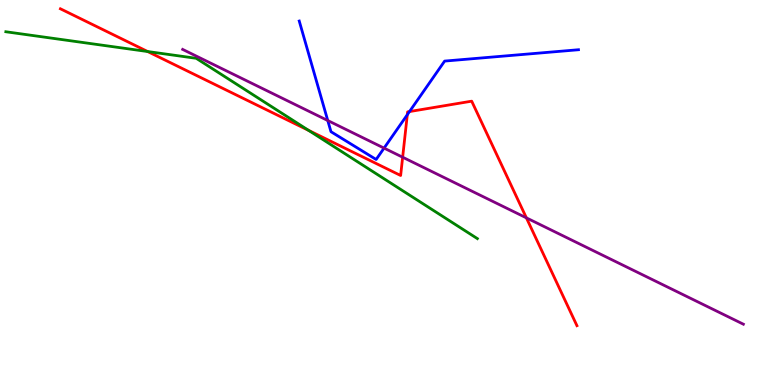[{'lines': ['blue', 'red'], 'intersections': [{'x': 5.26, 'y': 7.02}, {'x': 5.28, 'y': 7.1}]}, {'lines': ['green', 'red'], 'intersections': [{'x': 1.91, 'y': 8.66}, {'x': 3.98, 'y': 6.61}]}, {'lines': ['purple', 'red'], 'intersections': [{'x': 5.2, 'y': 5.92}, {'x': 6.79, 'y': 4.34}]}, {'lines': ['blue', 'green'], 'intersections': []}, {'lines': ['blue', 'purple'], 'intersections': [{'x': 4.23, 'y': 6.87}, {'x': 4.96, 'y': 6.15}]}, {'lines': ['green', 'purple'], 'intersections': []}]